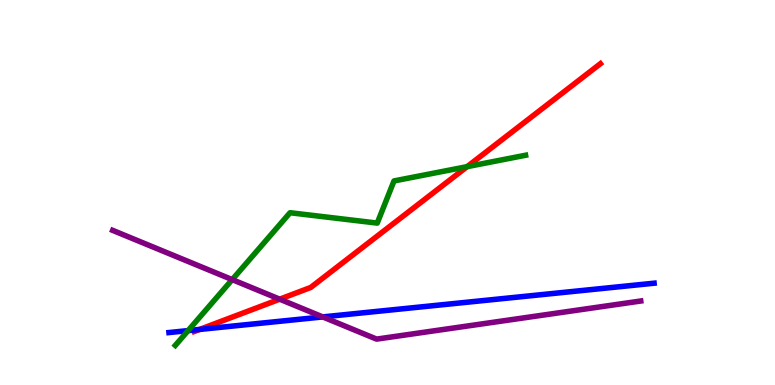[{'lines': ['blue', 'red'], 'intersections': [{'x': 2.58, 'y': 1.44}]}, {'lines': ['green', 'red'], 'intersections': [{'x': 6.03, 'y': 5.67}]}, {'lines': ['purple', 'red'], 'intersections': [{'x': 3.61, 'y': 2.23}]}, {'lines': ['blue', 'green'], 'intersections': [{'x': 2.43, 'y': 1.41}]}, {'lines': ['blue', 'purple'], 'intersections': [{'x': 4.16, 'y': 1.77}]}, {'lines': ['green', 'purple'], 'intersections': [{'x': 3.0, 'y': 2.74}]}]